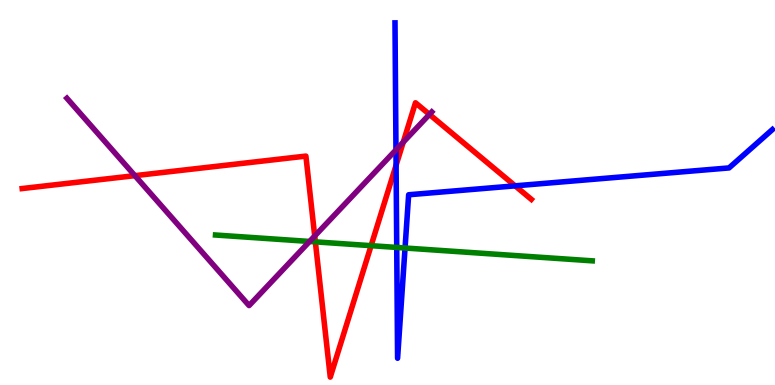[{'lines': ['blue', 'red'], 'intersections': [{'x': 5.11, 'y': 5.71}, {'x': 6.65, 'y': 5.17}]}, {'lines': ['green', 'red'], 'intersections': [{'x': 4.07, 'y': 3.72}, {'x': 4.79, 'y': 3.62}]}, {'lines': ['purple', 'red'], 'intersections': [{'x': 1.74, 'y': 5.44}, {'x': 4.06, 'y': 3.87}, {'x': 5.2, 'y': 6.31}, {'x': 5.54, 'y': 7.03}]}, {'lines': ['blue', 'green'], 'intersections': [{'x': 5.12, 'y': 3.57}, {'x': 5.23, 'y': 3.56}]}, {'lines': ['blue', 'purple'], 'intersections': [{'x': 5.11, 'y': 6.11}]}, {'lines': ['green', 'purple'], 'intersections': [{'x': 3.99, 'y': 3.73}]}]